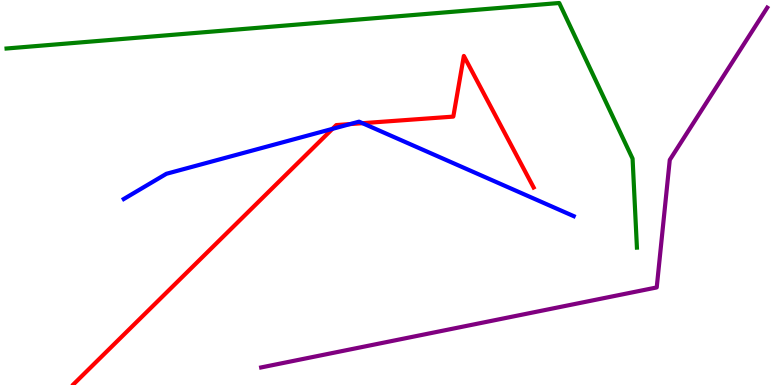[{'lines': ['blue', 'red'], 'intersections': [{'x': 4.29, 'y': 6.65}, {'x': 4.52, 'y': 6.78}, {'x': 4.68, 'y': 6.8}]}, {'lines': ['green', 'red'], 'intersections': []}, {'lines': ['purple', 'red'], 'intersections': []}, {'lines': ['blue', 'green'], 'intersections': []}, {'lines': ['blue', 'purple'], 'intersections': []}, {'lines': ['green', 'purple'], 'intersections': []}]